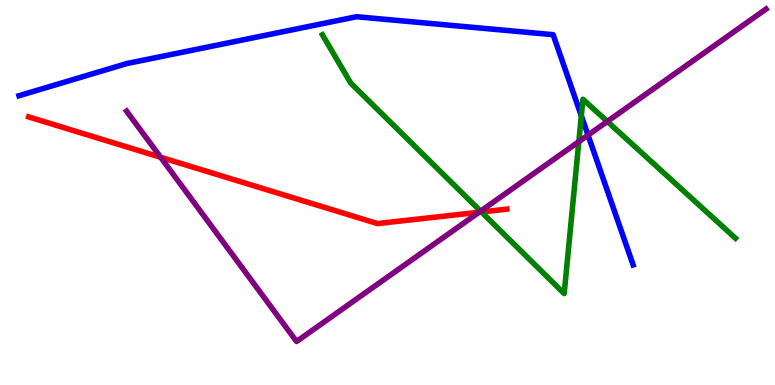[{'lines': ['blue', 'red'], 'intersections': []}, {'lines': ['green', 'red'], 'intersections': [{'x': 6.21, 'y': 4.49}]}, {'lines': ['purple', 'red'], 'intersections': [{'x': 2.07, 'y': 5.92}, {'x': 6.18, 'y': 4.49}]}, {'lines': ['blue', 'green'], 'intersections': [{'x': 7.5, 'y': 6.99}]}, {'lines': ['blue', 'purple'], 'intersections': [{'x': 7.59, 'y': 6.49}]}, {'lines': ['green', 'purple'], 'intersections': [{'x': 6.2, 'y': 4.52}, {'x': 7.47, 'y': 6.32}, {'x': 7.84, 'y': 6.84}]}]